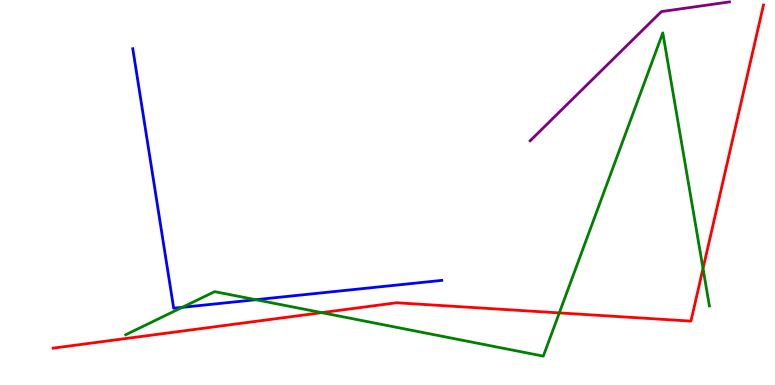[{'lines': ['blue', 'red'], 'intersections': []}, {'lines': ['green', 'red'], 'intersections': [{'x': 4.15, 'y': 1.88}, {'x': 7.22, 'y': 1.87}, {'x': 9.07, 'y': 3.03}]}, {'lines': ['purple', 'red'], 'intersections': []}, {'lines': ['blue', 'green'], 'intersections': [{'x': 2.35, 'y': 2.02}, {'x': 3.3, 'y': 2.22}]}, {'lines': ['blue', 'purple'], 'intersections': []}, {'lines': ['green', 'purple'], 'intersections': []}]